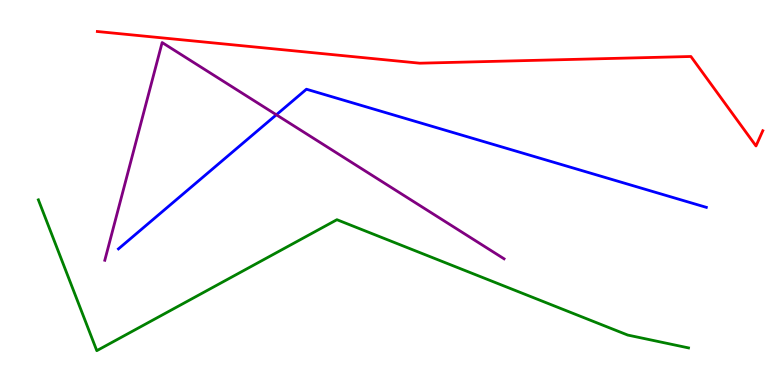[{'lines': ['blue', 'red'], 'intersections': []}, {'lines': ['green', 'red'], 'intersections': []}, {'lines': ['purple', 'red'], 'intersections': []}, {'lines': ['blue', 'green'], 'intersections': []}, {'lines': ['blue', 'purple'], 'intersections': [{'x': 3.57, 'y': 7.02}]}, {'lines': ['green', 'purple'], 'intersections': []}]